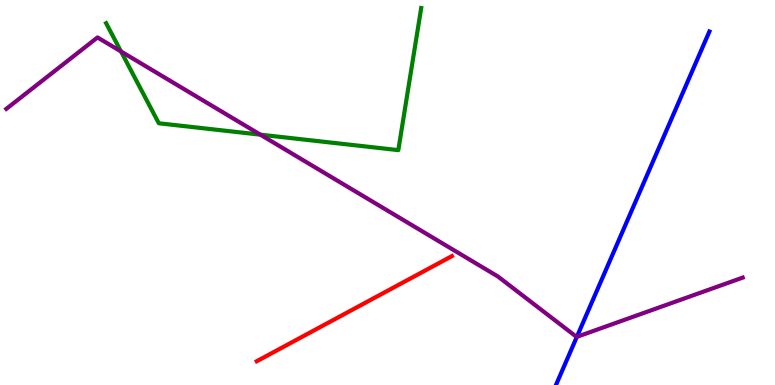[{'lines': ['blue', 'red'], 'intersections': []}, {'lines': ['green', 'red'], 'intersections': []}, {'lines': ['purple', 'red'], 'intersections': []}, {'lines': ['blue', 'green'], 'intersections': []}, {'lines': ['blue', 'purple'], 'intersections': [{'x': 7.44, 'y': 1.25}]}, {'lines': ['green', 'purple'], 'intersections': [{'x': 1.56, 'y': 8.66}, {'x': 3.36, 'y': 6.5}]}]